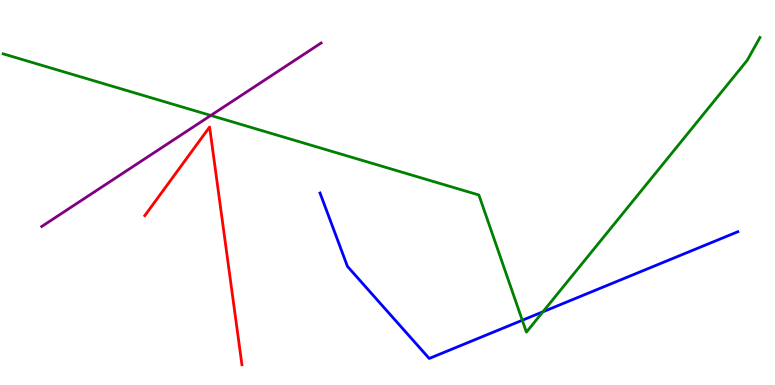[{'lines': ['blue', 'red'], 'intersections': []}, {'lines': ['green', 'red'], 'intersections': []}, {'lines': ['purple', 'red'], 'intersections': []}, {'lines': ['blue', 'green'], 'intersections': [{'x': 6.74, 'y': 1.68}, {'x': 7.01, 'y': 1.9}]}, {'lines': ['blue', 'purple'], 'intersections': []}, {'lines': ['green', 'purple'], 'intersections': [{'x': 2.72, 'y': 7.0}]}]